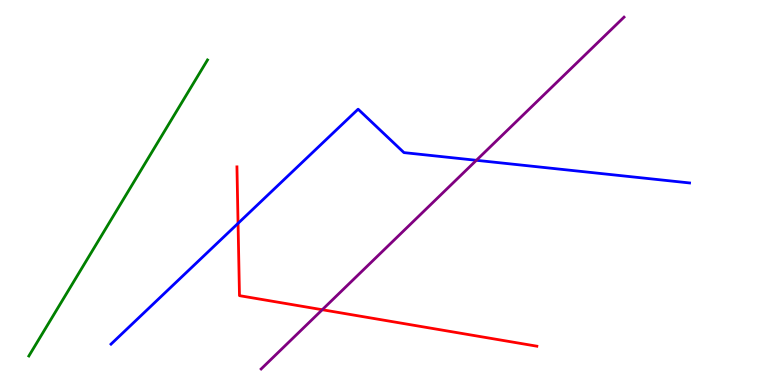[{'lines': ['blue', 'red'], 'intersections': [{'x': 3.07, 'y': 4.2}]}, {'lines': ['green', 'red'], 'intersections': []}, {'lines': ['purple', 'red'], 'intersections': [{'x': 4.16, 'y': 1.96}]}, {'lines': ['blue', 'green'], 'intersections': []}, {'lines': ['blue', 'purple'], 'intersections': [{'x': 6.15, 'y': 5.84}]}, {'lines': ['green', 'purple'], 'intersections': []}]